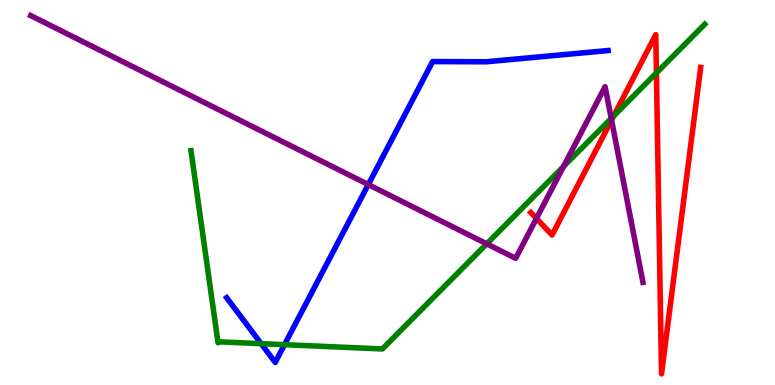[{'lines': ['blue', 'red'], 'intersections': []}, {'lines': ['green', 'red'], 'intersections': [{'x': 7.92, 'y': 6.99}, {'x': 8.47, 'y': 8.11}]}, {'lines': ['purple', 'red'], 'intersections': [{'x': 6.92, 'y': 4.33}, {'x': 7.89, 'y': 6.88}]}, {'lines': ['blue', 'green'], 'intersections': [{'x': 3.37, 'y': 1.07}, {'x': 3.67, 'y': 1.05}]}, {'lines': ['blue', 'purple'], 'intersections': [{'x': 4.75, 'y': 5.21}]}, {'lines': ['green', 'purple'], 'intersections': [{'x': 6.28, 'y': 3.67}, {'x': 7.27, 'y': 5.67}, {'x': 7.89, 'y': 6.92}]}]